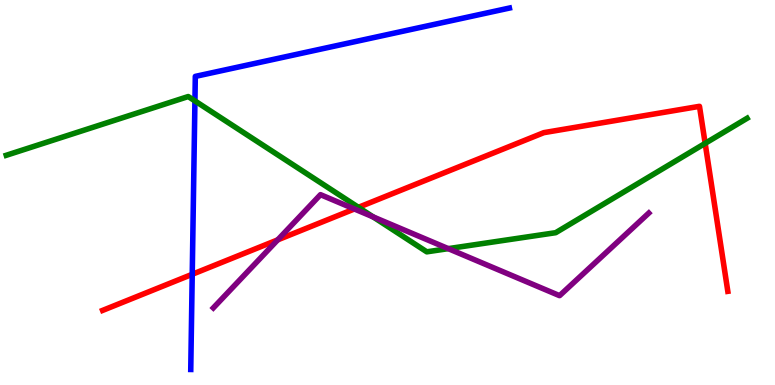[{'lines': ['blue', 'red'], 'intersections': [{'x': 2.48, 'y': 2.88}]}, {'lines': ['green', 'red'], 'intersections': [{'x': 4.63, 'y': 4.61}, {'x': 9.1, 'y': 6.28}]}, {'lines': ['purple', 'red'], 'intersections': [{'x': 3.58, 'y': 3.77}, {'x': 4.57, 'y': 4.57}]}, {'lines': ['blue', 'green'], 'intersections': [{'x': 2.52, 'y': 7.38}]}, {'lines': ['blue', 'purple'], 'intersections': []}, {'lines': ['green', 'purple'], 'intersections': [{'x': 4.81, 'y': 4.37}, {'x': 5.78, 'y': 3.54}]}]